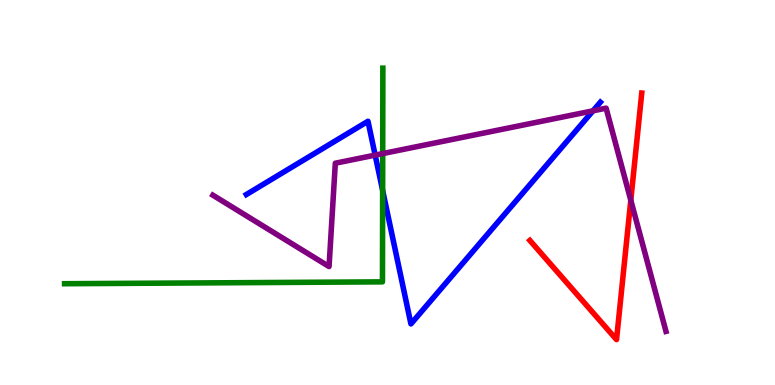[{'lines': ['blue', 'red'], 'intersections': []}, {'lines': ['green', 'red'], 'intersections': []}, {'lines': ['purple', 'red'], 'intersections': [{'x': 8.14, 'y': 4.8}]}, {'lines': ['blue', 'green'], 'intersections': [{'x': 4.94, 'y': 5.05}]}, {'lines': ['blue', 'purple'], 'intersections': [{'x': 4.84, 'y': 5.97}, {'x': 7.65, 'y': 7.12}]}, {'lines': ['green', 'purple'], 'intersections': [{'x': 4.94, 'y': 6.01}]}]